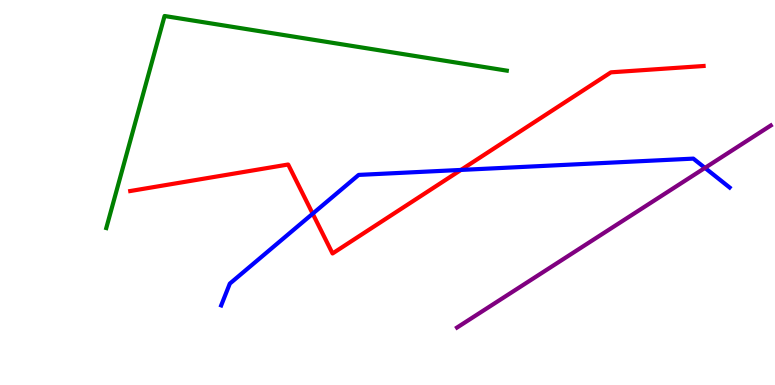[{'lines': ['blue', 'red'], 'intersections': [{'x': 4.03, 'y': 4.45}, {'x': 5.95, 'y': 5.59}]}, {'lines': ['green', 'red'], 'intersections': []}, {'lines': ['purple', 'red'], 'intersections': []}, {'lines': ['blue', 'green'], 'intersections': []}, {'lines': ['blue', 'purple'], 'intersections': [{'x': 9.1, 'y': 5.64}]}, {'lines': ['green', 'purple'], 'intersections': []}]